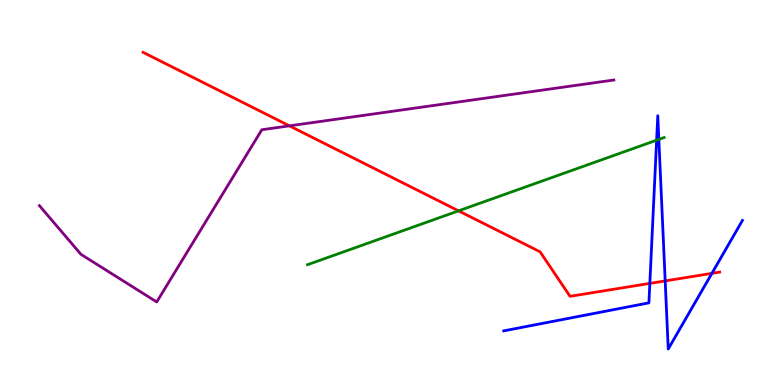[{'lines': ['blue', 'red'], 'intersections': [{'x': 8.38, 'y': 2.64}, {'x': 8.58, 'y': 2.7}, {'x': 9.19, 'y': 2.9}]}, {'lines': ['green', 'red'], 'intersections': [{'x': 5.92, 'y': 4.52}]}, {'lines': ['purple', 'red'], 'intersections': [{'x': 3.73, 'y': 6.73}]}, {'lines': ['blue', 'green'], 'intersections': [{'x': 8.47, 'y': 6.36}, {'x': 8.5, 'y': 6.38}]}, {'lines': ['blue', 'purple'], 'intersections': []}, {'lines': ['green', 'purple'], 'intersections': []}]